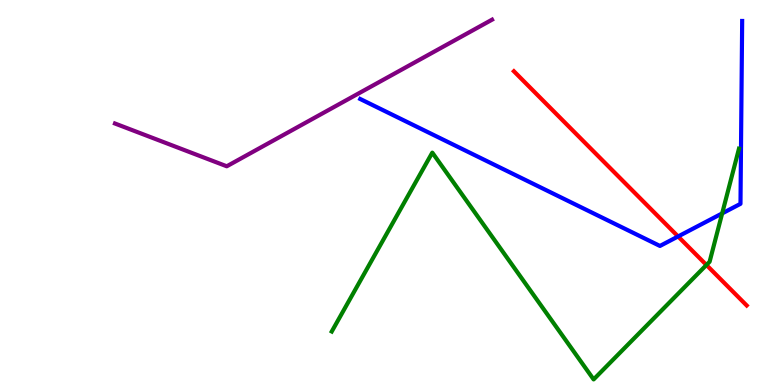[{'lines': ['blue', 'red'], 'intersections': [{'x': 8.75, 'y': 3.86}]}, {'lines': ['green', 'red'], 'intersections': [{'x': 9.12, 'y': 3.12}]}, {'lines': ['purple', 'red'], 'intersections': []}, {'lines': ['blue', 'green'], 'intersections': [{'x': 9.32, 'y': 4.46}]}, {'lines': ['blue', 'purple'], 'intersections': []}, {'lines': ['green', 'purple'], 'intersections': []}]